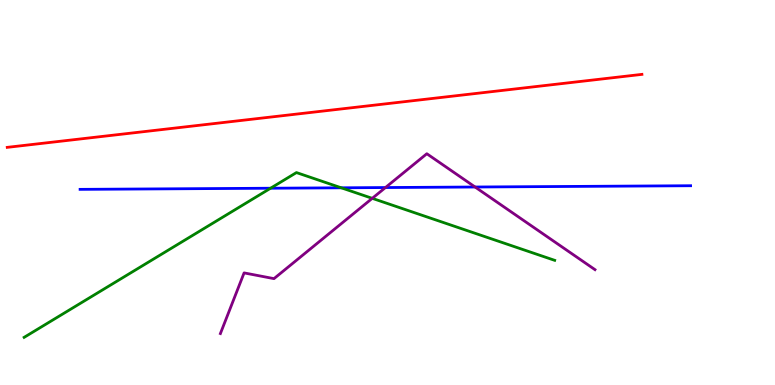[{'lines': ['blue', 'red'], 'intersections': []}, {'lines': ['green', 'red'], 'intersections': []}, {'lines': ['purple', 'red'], 'intersections': []}, {'lines': ['blue', 'green'], 'intersections': [{'x': 3.49, 'y': 5.11}, {'x': 4.4, 'y': 5.12}]}, {'lines': ['blue', 'purple'], 'intersections': [{'x': 4.97, 'y': 5.13}, {'x': 6.13, 'y': 5.14}]}, {'lines': ['green', 'purple'], 'intersections': [{'x': 4.8, 'y': 4.85}]}]